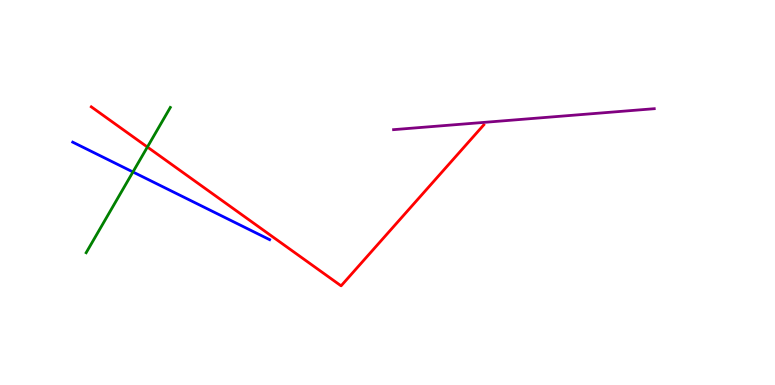[{'lines': ['blue', 'red'], 'intersections': []}, {'lines': ['green', 'red'], 'intersections': [{'x': 1.9, 'y': 6.18}]}, {'lines': ['purple', 'red'], 'intersections': []}, {'lines': ['blue', 'green'], 'intersections': [{'x': 1.72, 'y': 5.53}]}, {'lines': ['blue', 'purple'], 'intersections': []}, {'lines': ['green', 'purple'], 'intersections': []}]